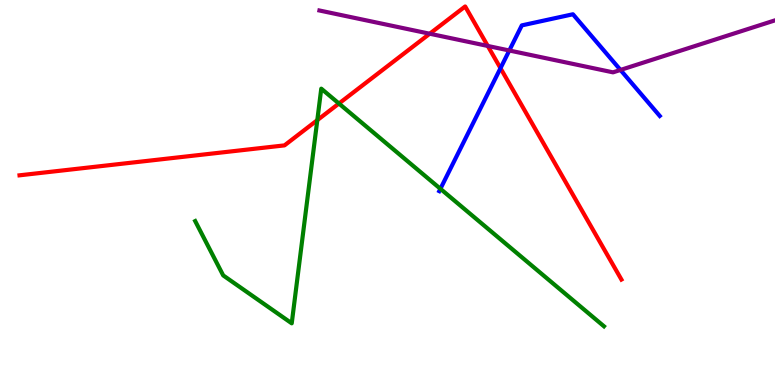[{'lines': ['blue', 'red'], 'intersections': [{'x': 6.46, 'y': 8.23}]}, {'lines': ['green', 'red'], 'intersections': [{'x': 4.09, 'y': 6.88}, {'x': 4.37, 'y': 7.31}]}, {'lines': ['purple', 'red'], 'intersections': [{'x': 5.54, 'y': 9.12}, {'x': 6.29, 'y': 8.81}]}, {'lines': ['blue', 'green'], 'intersections': [{'x': 5.68, 'y': 5.1}]}, {'lines': ['blue', 'purple'], 'intersections': [{'x': 6.57, 'y': 8.69}, {'x': 8.01, 'y': 8.18}]}, {'lines': ['green', 'purple'], 'intersections': []}]